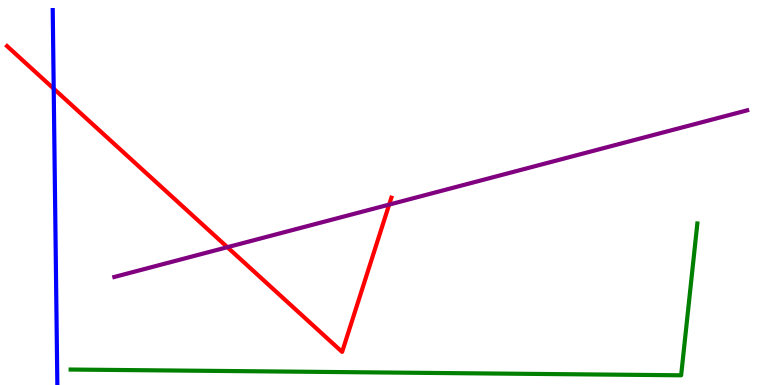[{'lines': ['blue', 'red'], 'intersections': [{'x': 0.693, 'y': 7.7}]}, {'lines': ['green', 'red'], 'intersections': []}, {'lines': ['purple', 'red'], 'intersections': [{'x': 2.93, 'y': 3.58}, {'x': 5.02, 'y': 4.69}]}, {'lines': ['blue', 'green'], 'intersections': []}, {'lines': ['blue', 'purple'], 'intersections': []}, {'lines': ['green', 'purple'], 'intersections': []}]